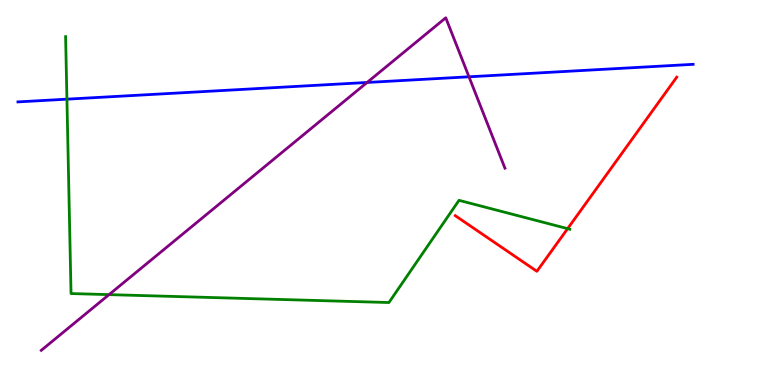[{'lines': ['blue', 'red'], 'intersections': []}, {'lines': ['green', 'red'], 'intersections': [{'x': 7.32, 'y': 4.06}]}, {'lines': ['purple', 'red'], 'intersections': []}, {'lines': ['blue', 'green'], 'intersections': [{'x': 0.864, 'y': 7.42}]}, {'lines': ['blue', 'purple'], 'intersections': [{'x': 4.74, 'y': 7.86}, {'x': 6.05, 'y': 8.01}]}, {'lines': ['green', 'purple'], 'intersections': [{'x': 1.41, 'y': 2.35}]}]